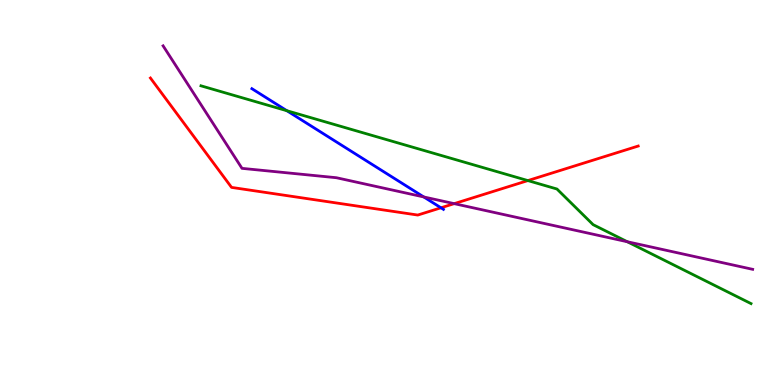[{'lines': ['blue', 'red'], 'intersections': [{'x': 5.69, 'y': 4.6}]}, {'lines': ['green', 'red'], 'intersections': [{'x': 6.81, 'y': 5.31}]}, {'lines': ['purple', 'red'], 'intersections': [{'x': 5.86, 'y': 4.71}]}, {'lines': ['blue', 'green'], 'intersections': [{'x': 3.7, 'y': 7.12}]}, {'lines': ['blue', 'purple'], 'intersections': [{'x': 5.47, 'y': 4.88}]}, {'lines': ['green', 'purple'], 'intersections': [{'x': 8.09, 'y': 3.72}]}]